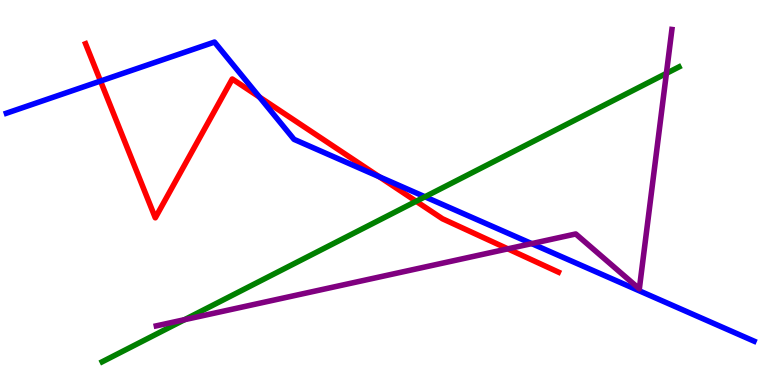[{'lines': ['blue', 'red'], 'intersections': [{'x': 1.3, 'y': 7.89}, {'x': 3.35, 'y': 7.48}, {'x': 4.89, 'y': 5.41}]}, {'lines': ['green', 'red'], 'intersections': [{'x': 5.37, 'y': 4.77}]}, {'lines': ['purple', 'red'], 'intersections': [{'x': 6.55, 'y': 3.54}]}, {'lines': ['blue', 'green'], 'intersections': [{'x': 5.48, 'y': 4.89}]}, {'lines': ['blue', 'purple'], 'intersections': [{'x': 6.86, 'y': 3.67}]}, {'lines': ['green', 'purple'], 'intersections': [{'x': 2.38, 'y': 1.7}, {'x': 8.6, 'y': 8.09}]}]